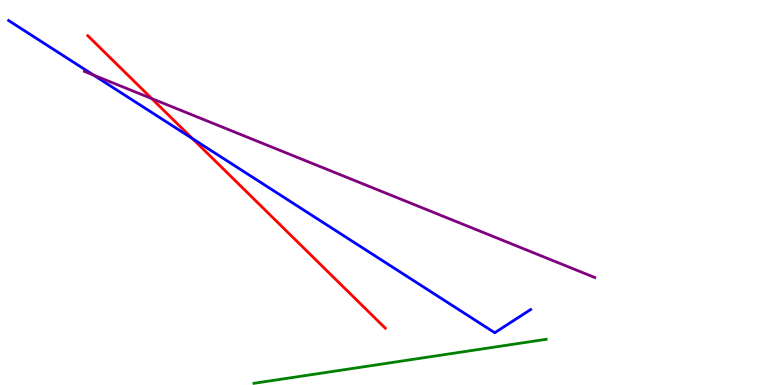[{'lines': ['blue', 'red'], 'intersections': [{'x': 2.48, 'y': 6.4}]}, {'lines': ['green', 'red'], 'intersections': []}, {'lines': ['purple', 'red'], 'intersections': [{'x': 1.96, 'y': 7.44}]}, {'lines': ['blue', 'green'], 'intersections': []}, {'lines': ['blue', 'purple'], 'intersections': [{'x': 1.21, 'y': 8.05}]}, {'lines': ['green', 'purple'], 'intersections': []}]